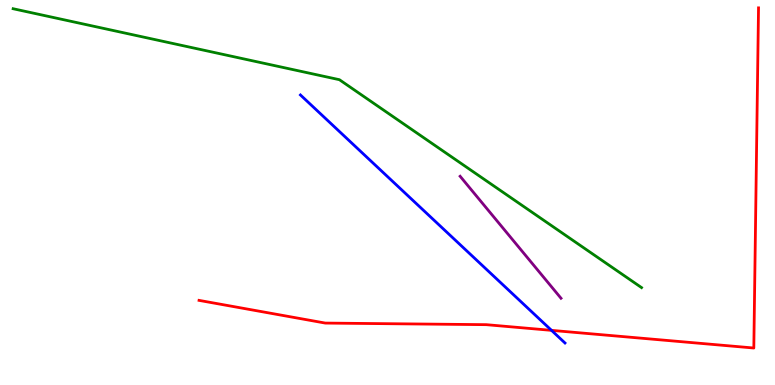[{'lines': ['blue', 'red'], 'intersections': [{'x': 7.12, 'y': 1.42}]}, {'lines': ['green', 'red'], 'intersections': []}, {'lines': ['purple', 'red'], 'intersections': []}, {'lines': ['blue', 'green'], 'intersections': []}, {'lines': ['blue', 'purple'], 'intersections': []}, {'lines': ['green', 'purple'], 'intersections': []}]